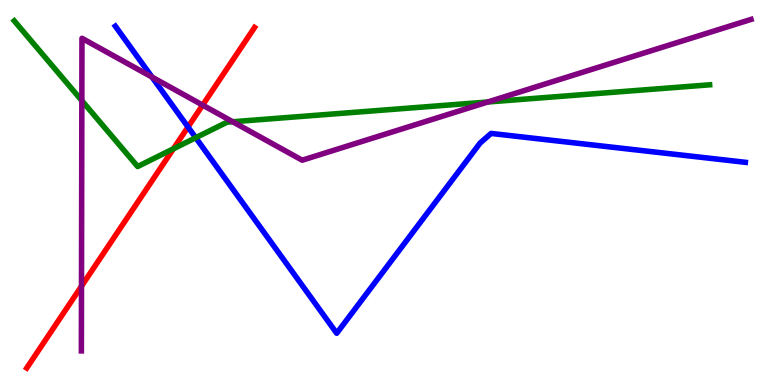[{'lines': ['blue', 'red'], 'intersections': [{'x': 2.43, 'y': 6.7}]}, {'lines': ['green', 'red'], 'intersections': [{'x': 2.24, 'y': 6.14}]}, {'lines': ['purple', 'red'], 'intersections': [{'x': 1.05, 'y': 2.57}, {'x': 2.61, 'y': 7.27}]}, {'lines': ['blue', 'green'], 'intersections': [{'x': 2.53, 'y': 6.42}]}, {'lines': ['blue', 'purple'], 'intersections': [{'x': 1.96, 'y': 8.0}]}, {'lines': ['green', 'purple'], 'intersections': [{'x': 1.06, 'y': 7.39}, {'x': 3.0, 'y': 6.84}, {'x': 6.29, 'y': 7.35}]}]